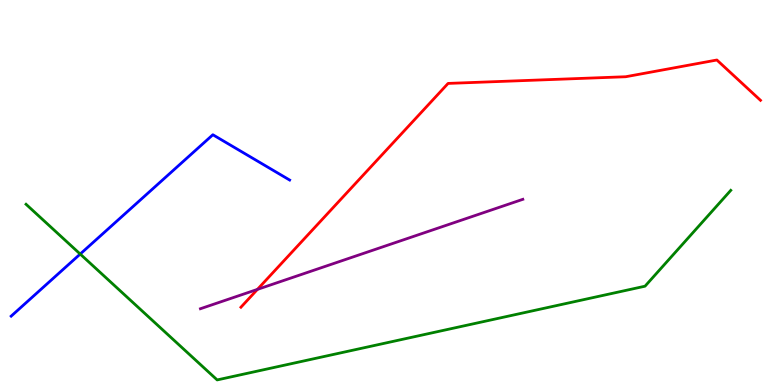[{'lines': ['blue', 'red'], 'intersections': []}, {'lines': ['green', 'red'], 'intersections': []}, {'lines': ['purple', 'red'], 'intersections': [{'x': 3.32, 'y': 2.48}]}, {'lines': ['blue', 'green'], 'intersections': [{'x': 1.03, 'y': 3.4}]}, {'lines': ['blue', 'purple'], 'intersections': []}, {'lines': ['green', 'purple'], 'intersections': []}]